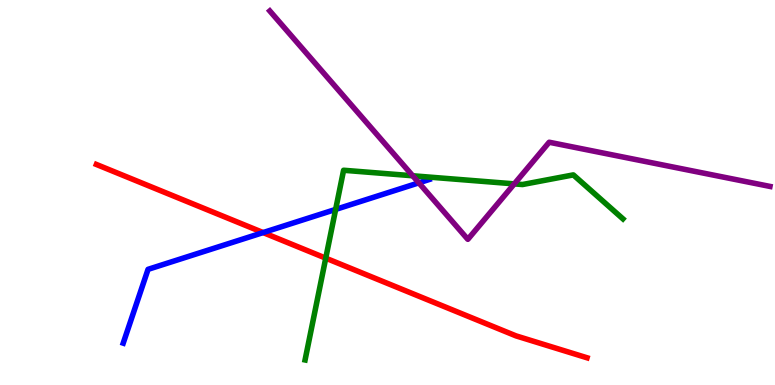[{'lines': ['blue', 'red'], 'intersections': [{'x': 3.4, 'y': 3.96}]}, {'lines': ['green', 'red'], 'intersections': [{'x': 4.2, 'y': 3.29}]}, {'lines': ['purple', 'red'], 'intersections': []}, {'lines': ['blue', 'green'], 'intersections': [{'x': 4.33, 'y': 4.56}]}, {'lines': ['blue', 'purple'], 'intersections': [{'x': 5.4, 'y': 5.25}]}, {'lines': ['green', 'purple'], 'intersections': [{'x': 5.33, 'y': 5.43}, {'x': 6.64, 'y': 5.22}]}]